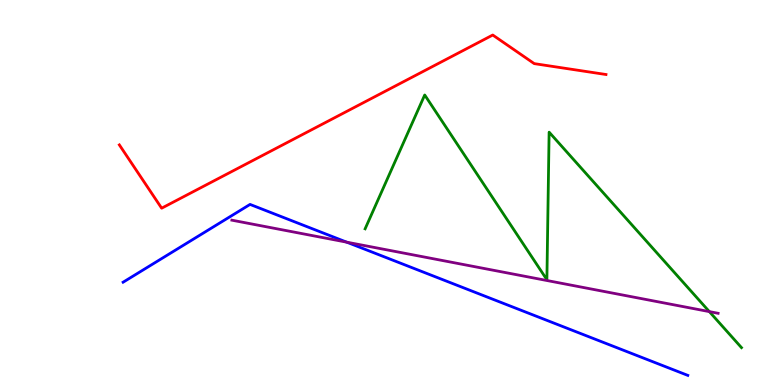[{'lines': ['blue', 'red'], 'intersections': []}, {'lines': ['green', 'red'], 'intersections': []}, {'lines': ['purple', 'red'], 'intersections': []}, {'lines': ['blue', 'green'], 'intersections': []}, {'lines': ['blue', 'purple'], 'intersections': [{'x': 4.47, 'y': 3.71}]}, {'lines': ['green', 'purple'], 'intersections': [{'x': 9.15, 'y': 1.91}]}]